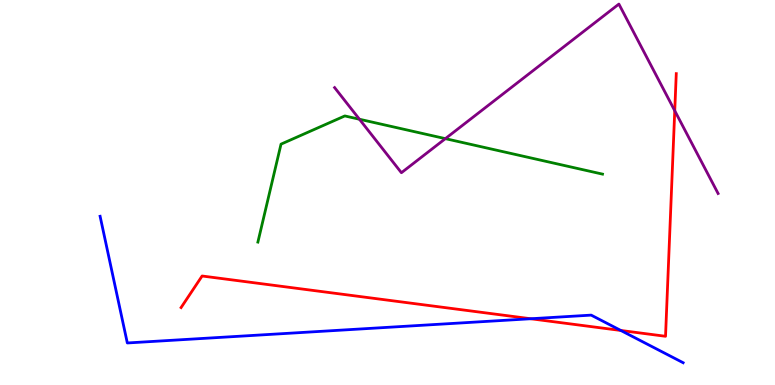[{'lines': ['blue', 'red'], 'intersections': [{'x': 6.85, 'y': 1.72}, {'x': 8.01, 'y': 1.42}]}, {'lines': ['green', 'red'], 'intersections': []}, {'lines': ['purple', 'red'], 'intersections': [{'x': 8.71, 'y': 7.12}]}, {'lines': ['blue', 'green'], 'intersections': []}, {'lines': ['blue', 'purple'], 'intersections': []}, {'lines': ['green', 'purple'], 'intersections': [{'x': 4.64, 'y': 6.9}, {'x': 5.75, 'y': 6.4}]}]